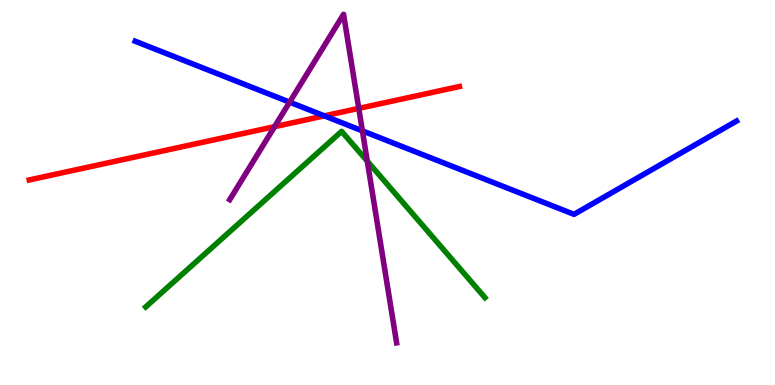[{'lines': ['blue', 'red'], 'intersections': [{'x': 4.19, 'y': 6.99}]}, {'lines': ['green', 'red'], 'intersections': []}, {'lines': ['purple', 'red'], 'intersections': [{'x': 3.54, 'y': 6.71}, {'x': 4.63, 'y': 7.18}]}, {'lines': ['blue', 'green'], 'intersections': []}, {'lines': ['blue', 'purple'], 'intersections': [{'x': 3.74, 'y': 7.35}, {'x': 4.68, 'y': 6.6}]}, {'lines': ['green', 'purple'], 'intersections': [{'x': 4.74, 'y': 5.81}]}]